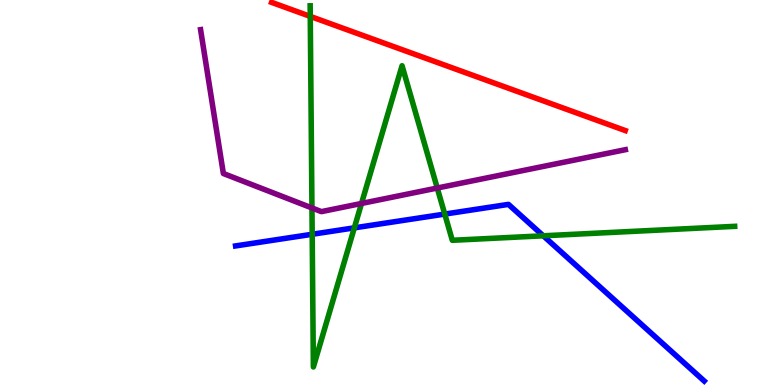[{'lines': ['blue', 'red'], 'intersections': []}, {'lines': ['green', 'red'], 'intersections': [{'x': 4.0, 'y': 9.57}]}, {'lines': ['purple', 'red'], 'intersections': []}, {'lines': ['blue', 'green'], 'intersections': [{'x': 4.03, 'y': 3.92}, {'x': 4.57, 'y': 4.08}, {'x': 5.74, 'y': 4.44}, {'x': 7.01, 'y': 3.88}]}, {'lines': ['blue', 'purple'], 'intersections': []}, {'lines': ['green', 'purple'], 'intersections': [{'x': 4.03, 'y': 4.6}, {'x': 4.66, 'y': 4.72}, {'x': 5.64, 'y': 5.12}]}]